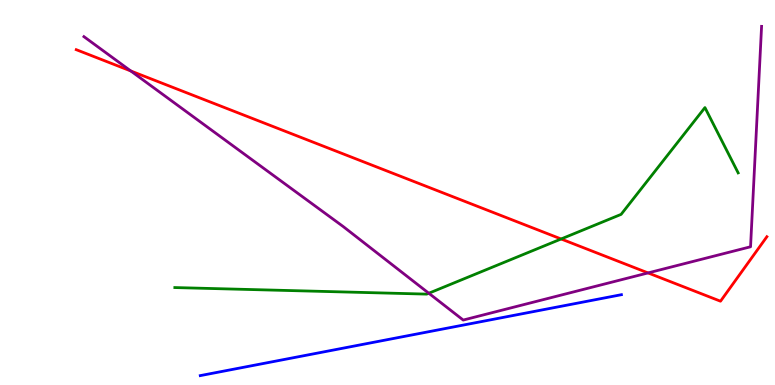[{'lines': ['blue', 'red'], 'intersections': []}, {'lines': ['green', 'red'], 'intersections': [{'x': 7.24, 'y': 3.79}]}, {'lines': ['purple', 'red'], 'intersections': [{'x': 1.69, 'y': 8.16}, {'x': 8.36, 'y': 2.91}]}, {'lines': ['blue', 'green'], 'intersections': []}, {'lines': ['blue', 'purple'], 'intersections': []}, {'lines': ['green', 'purple'], 'intersections': [{'x': 5.53, 'y': 2.38}]}]